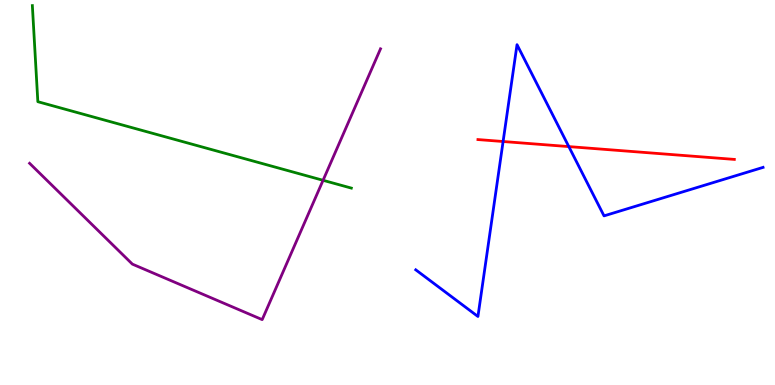[{'lines': ['blue', 'red'], 'intersections': [{'x': 6.49, 'y': 6.32}, {'x': 7.34, 'y': 6.19}]}, {'lines': ['green', 'red'], 'intersections': []}, {'lines': ['purple', 'red'], 'intersections': []}, {'lines': ['blue', 'green'], 'intersections': []}, {'lines': ['blue', 'purple'], 'intersections': []}, {'lines': ['green', 'purple'], 'intersections': [{'x': 4.17, 'y': 5.32}]}]